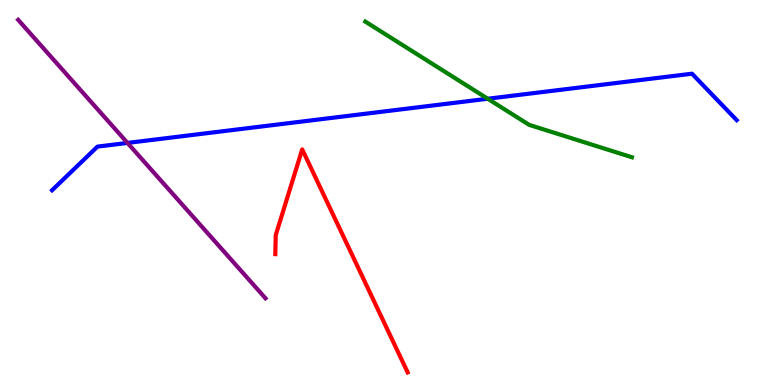[{'lines': ['blue', 'red'], 'intersections': []}, {'lines': ['green', 'red'], 'intersections': []}, {'lines': ['purple', 'red'], 'intersections': []}, {'lines': ['blue', 'green'], 'intersections': [{'x': 6.29, 'y': 7.43}]}, {'lines': ['blue', 'purple'], 'intersections': [{'x': 1.65, 'y': 6.29}]}, {'lines': ['green', 'purple'], 'intersections': []}]